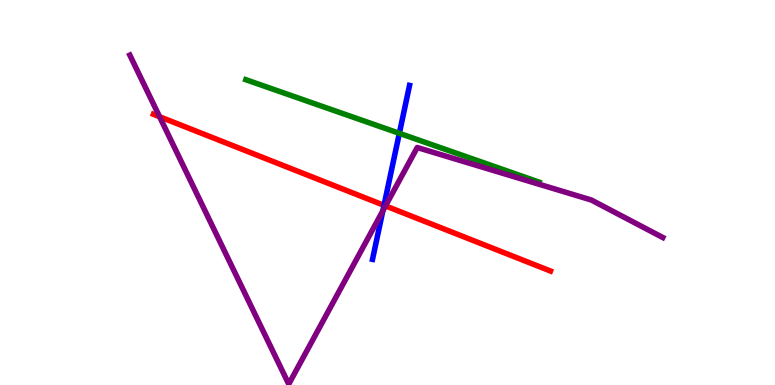[{'lines': ['blue', 'red'], 'intersections': [{'x': 4.96, 'y': 4.67}]}, {'lines': ['green', 'red'], 'intersections': []}, {'lines': ['purple', 'red'], 'intersections': [{'x': 2.06, 'y': 6.97}, {'x': 4.97, 'y': 4.65}]}, {'lines': ['blue', 'green'], 'intersections': [{'x': 5.15, 'y': 6.54}]}, {'lines': ['blue', 'purple'], 'intersections': [{'x': 4.94, 'y': 4.52}]}, {'lines': ['green', 'purple'], 'intersections': []}]